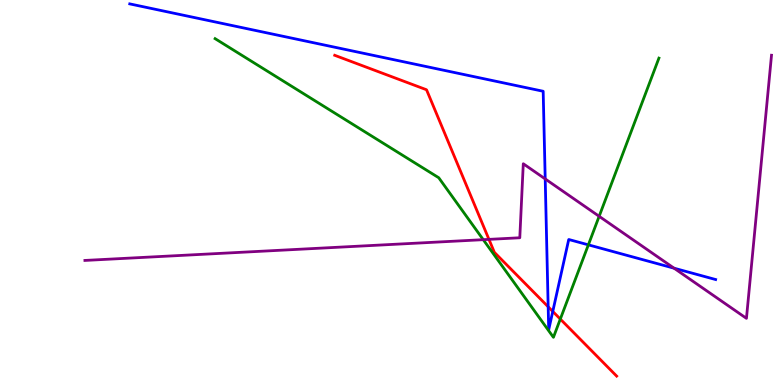[{'lines': ['blue', 'red'], 'intersections': [{'x': 7.07, 'y': 2.03}, {'x': 7.13, 'y': 1.91}]}, {'lines': ['green', 'red'], 'intersections': [{'x': 7.23, 'y': 1.71}]}, {'lines': ['purple', 'red'], 'intersections': [{'x': 6.31, 'y': 3.78}]}, {'lines': ['blue', 'green'], 'intersections': [{'x': 7.59, 'y': 3.64}]}, {'lines': ['blue', 'purple'], 'intersections': [{'x': 7.03, 'y': 5.35}, {'x': 8.7, 'y': 3.03}]}, {'lines': ['green', 'purple'], 'intersections': [{'x': 6.24, 'y': 3.77}, {'x': 7.73, 'y': 4.38}]}]